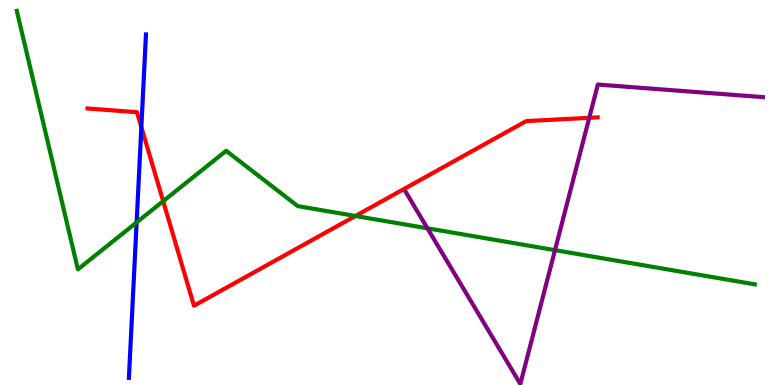[{'lines': ['blue', 'red'], 'intersections': [{'x': 1.82, 'y': 6.7}]}, {'lines': ['green', 'red'], 'intersections': [{'x': 2.11, 'y': 4.77}, {'x': 4.59, 'y': 4.39}]}, {'lines': ['purple', 'red'], 'intersections': [{'x': 7.6, 'y': 6.94}]}, {'lines': ['blue', 'green'], 'intersections': [{'x': 1.76, 'y': 4.22}]}, {'lines': ['blue', 'purple'], 'intersections': []}, {'lines': ['green', 'purple'], 'intersections': [{'x': 5.52, 'y': 4.07}, {'x': 7.16, 'y': 3.5}]}]